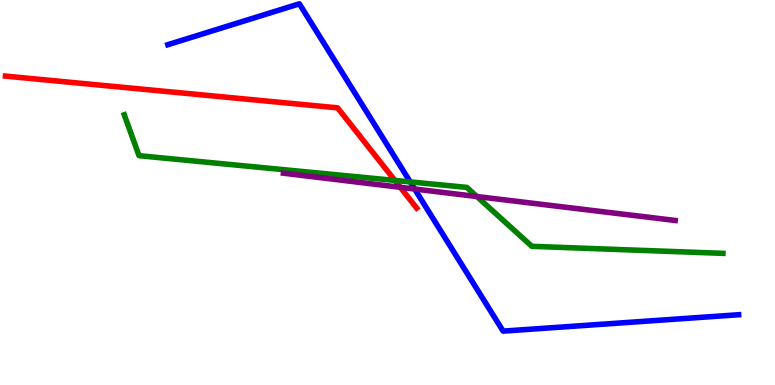[{'lines': ['blue', 'red'], 'intersections': []}, {'lines': ['green', 'red'], 'intersections': [{'x': 5.09, 'y': 5.31}]}, {'lines': ['purple', 'red'], 'intersections': [{'x': 5.16, 'y': 5.14}]}, {'lines': ['blue', 'green'], 'intersections': [{'x': 5.29, 'y': 5.27}]}, {'lines': ['blue', 'purple'], 'intersections': [{'x': 5.35, 'y': 5.09}]}, {'lines': ['green', 'purple'], 'intersections': [{'x': 6.15, 'y': 4.9}]}]